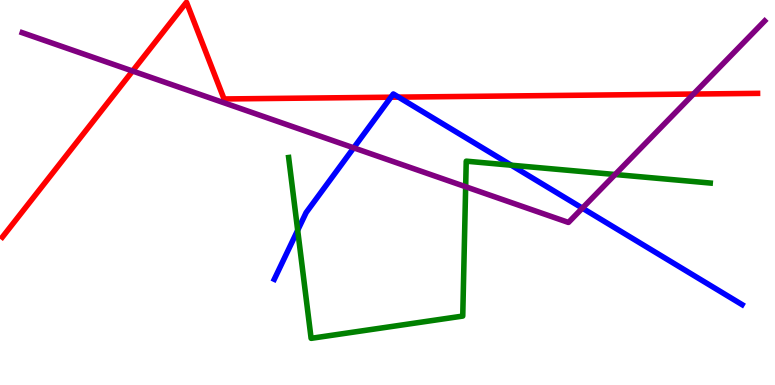[{'lines': ['blue', 'red'], 'intersections': [{'x': 5.04, 'y': 7.47}, {'x': 5.14, 'y': 7.48}]}, {'lines': ['green', 'red'], 'intersections': []}, {'lines': ['purple', 'red'], 'intersections': [{'x': 1.71, 'y': 8.16}, {'x': 8.95, 'y': 7.56}]}, {'lines': ['blue', 'green'], 'intersections': [{'x': 3.84, 'y': 4.02}, {'x': 6.6, 'y': 5.71}]}, {'lines': ['blue', 'purple'], 'intersections': [{'x': 4.56, 'y': 6.16}, {'x': 7.51, 'y': 4.59}]}, {'lines': ['green', 'purple'], 'intersections': [{'x': 6.01, 'y': 5.15}, {'x': 7.94, 'y': 5.47}]}]